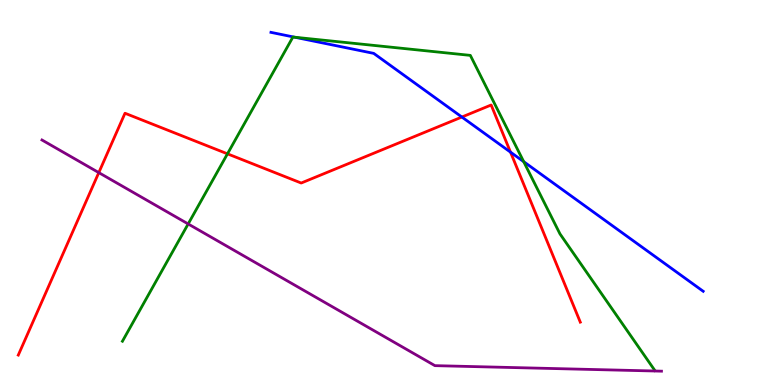[{'lines': ['blue', 'red'], 'intersections': [{'x': 5.96, 'y': 6.96}, {'x': 6.59, 'y': 6.05}]}, {'lines': ['green', 'red'], 'intersections': [{'x': 2.94, 'y': 6.0}]}, {'lines': ['purple', 'red'], 'intersections': [{'x': 1.27, 'y': 5.52}]}, {'lines': ['blue', 'green'], 'intersections': [{'x': 3.8, 'y': 9.03}, {'x': 6.76, 'y': 5.8}]}, {'lines': ['blue', 'purple'], 'intersections': []}, {'lines': ['green', 'purple'], 'intersections': [{'x': 2.43, 'y': 4.18}]}]